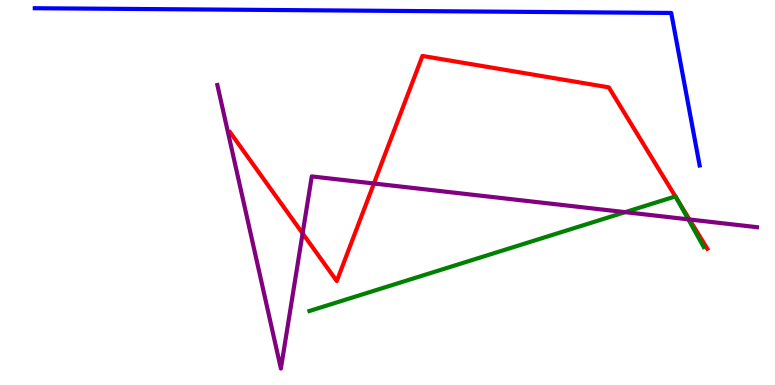[{'lines': ['blue', 'red'], 'intersections': []}, {'lines': ['green', 'red'], 'intersections': [{'x': 8.71, 'y': 4.9}, {'x': 8.74, 'y': 4.82}]}, {'lines': ['purple', 'red'], 'intersections': [{'x': 3.9, 'y': 3.94}, {'x': 4.82, 'y': 5.23}, {'x': 8.9, 'y': 4.3}]}, {'lines': ['blue', 'green'], 'intersections': []}, {'lines': ['blue', 'purple'], 'intersections': []}, {'lines': ['green', 'purple'], 'intersections': [{'x': 8.07, 'y': 4.49}, {'x': 8.88, 'y': 4.3}]}]